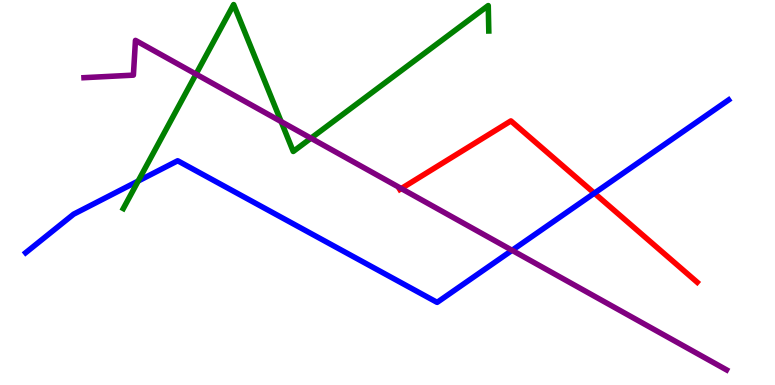[{'lines': ['blue', 'red'], 'intersections': [{'x': 7.67, 'y': 4.98}]}, {'lines': ['green', 'red'], 'intersections': []}, {'lines': ['purple', 'red'], 'intersections': [{'x': 5.18, 'y': 5.1}]}, {'lines': ['blue', 'green'], 'intersections': [{'x': 1.78, 'y': 5.3}]}, {'lines': ['blue', 'purple'], 'intersections': [{'x': 6.61, 'y': 3.5}]}, {'lines': ['green', 'purple'], 'intersections': [{'x': 2.53, 'y': 8.07}, {'x': 3.63, 'y': 6.84}, {'x': 4.01, 'y': 6.41}]}]